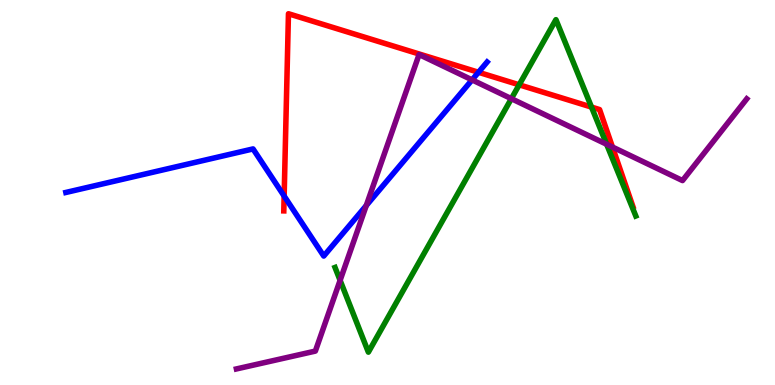[{'lines': ['blue', 'red'], 'intersections': [{'x': 3.67, 'y': 4.91}, {'x': 6.17, 'y': 8.12}]}, {'lines': ['green', 'red'], 'intersections': [{'x': 6.7, 'y': 7.8}, {'x': 7.63, 'y': 7.22}]}, {'lines': ['purple', 'red'], 'intersections': [{'x': 7.9, 'y': 6.18}]}, {'lines': ['blue', 'green'], 'intersections': []}, {'lines': ['blue', 'purple'], 'intersections': [{'x': 4.73, 'y': 4.66}, {'x': 6.09, 'y': 7.93}]}, {'lines': ['green', 'purple'], 'intersections': [{'x': 4.39, 'y': 2.72}, {'x': 6.6, 'y': 7.44}, {'x': 7.83, 'y': 6.25}]}]